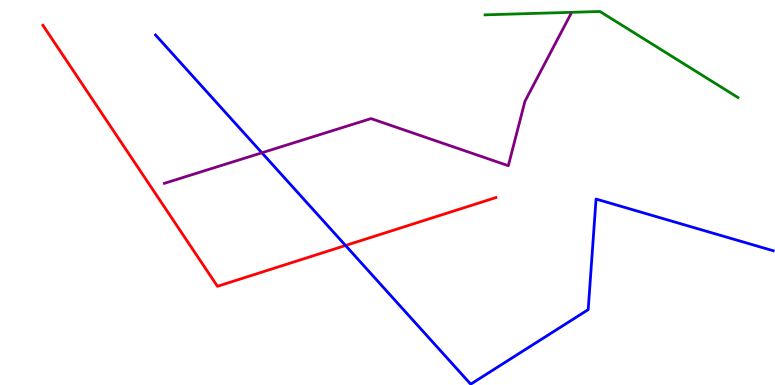[{'lines': ['blue', 'red'], 'intersections': [{'x': 4.46, 'y': 3.62}]}, {'lines': ['green', 'red'], 'intersections': []}, {'lines': ['purple', 'red'], 'intersections': []}, {'lines': ['blue', 'green'], 'intersections': []}, {'lines': ['blue', 'purple'], 'intersections': [{'x': 3.38, 'y': 6.03}]}, {'lines': ['green', 'purple'], 'intersections': []}]